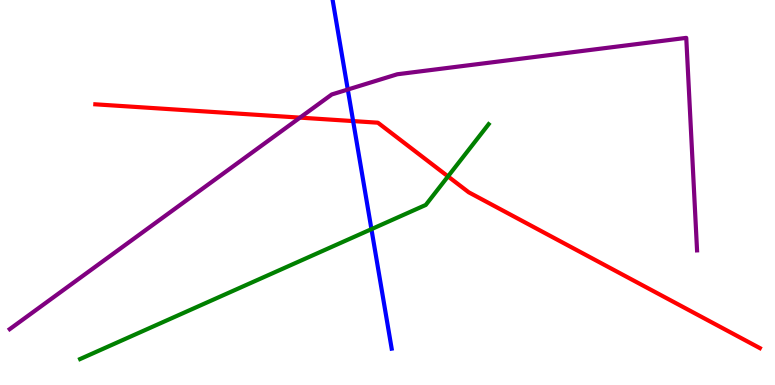[{'lines': ['blue', 'red'], 'intersections': [{'x': 4.56, 'y': 6.85}]}, {'lines': ['green', 'red'], 'intersections': [{'x': 5.78, 'y': 5.42}]}, {'lines': ['purple', 'red'], 'intersections': [{'x': 3.87, 'y': 6.94}]}, {'lines': ['blue', 'green'], 'intersections': [{'x': 4.79, 'y': 4.05}]}, {'lines': ['blue', 'purple'], 'intersections': [{'x': 4.49, 'y': 7.67}]}, {'lines': ['green', 'purple'], 'intersections': []}]